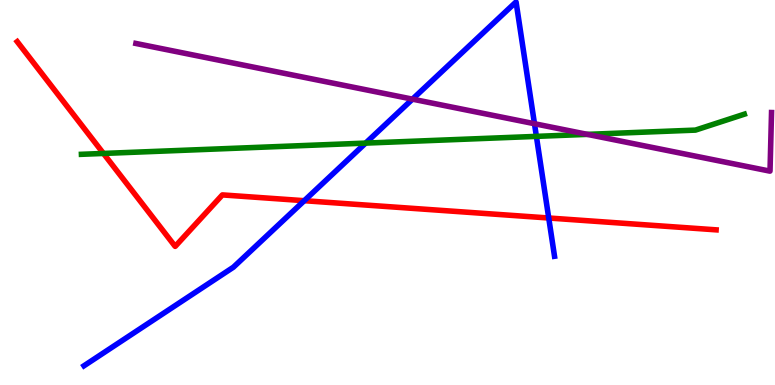[{'lines': ['blue', 'red'], 'intersections': [{'x': 3.93, 'y': 4.79}, {'x': 7.08, 'y': 4.34}]}, {'lines': ['green', 'red'], 'intersections': [{'x': 1.33, 'y': 6.01}]}, {'lines': ['purple', 'red'], 'intersections': []}, {'lines': ['blue', 'green'], 'intersections': [{'x': 4.72, 'y': 6.28}, {'x': 6.92, 'y': 6.46}]}, {'lines': ['blue', 'purple'], 'intersections': [{'x': 5.32, 'y': 7.42}, {'x': 6.9, 'y': 6.79}]}, {'lines': ['green', 'purple'], 'intersections': [{'x': 7.58, 'y': 6.51}]}]